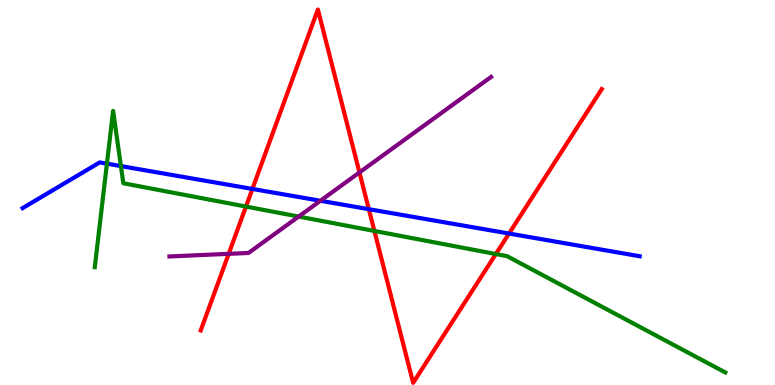[{'lines': ['blue', 'red'], 'intersections': [{'x': 3.26, 'y': 5.09}, {'x': 4.76, 'y': 4.57}, {'x': 6.57, 'y': 3.93}]}, {'lines': ['green', 'red'], 'intersections': [{'x': 3.17, 'y': 4.63}, {'x': 4.83, 'y': 4.0}, {'x': 6.4, 'y': 3.4}]}, {'lines': ['purple', 'red'], 'intersections': [{'x': 2.95, 'y': 3.41}, {'x': 4.64, 'y': 5.52}]}, {'lines': ['blue', 'green'], 'intersections': [{'x': 1.38, 'y': 5.75}, {'x': 1.56, 'y': 5.69}]}, {'lines': ['blue', 'purple'], 'intersections': [{'x': 4.13, 'y': 4.79}]}, {'lines': ['green', 'purple'], 'intersections': [{'x': 3.85, 'y': 4.37}]}]